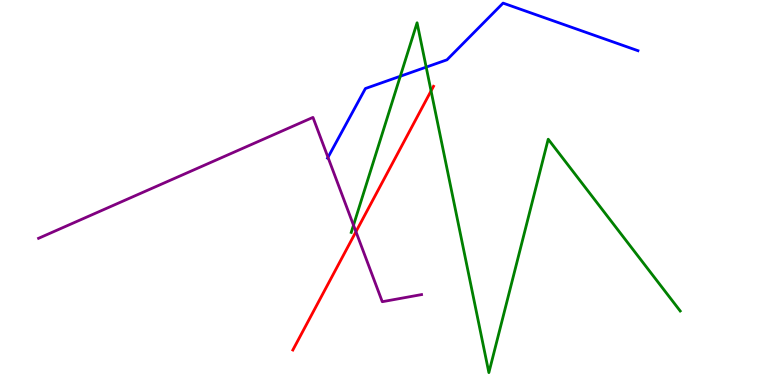[{'lines': ['blue', 'red'], 'intersections': []}, {'lines': ['green', 'red'], 'intersections': [{'x': 5.56, 'y': 7.64}]}, {'lines': ['purple', 'red'], 'intersections': [{'x': 4.59, 'y': 3.98}]}, {'lines': ['blue', 'green'], 'intersections': [{'x': 5.16, 'y': 8.02}, {'x': 5.5, 'y': 8.26}]}, {'lines': ['blue', 'purple'], 'intersections': [{'x': 4.23, 'y': 5.91}]}, {'lines': ['green', 'purple'], 'intersections': [{'x': 4.56, 'y': 4.15}]}]